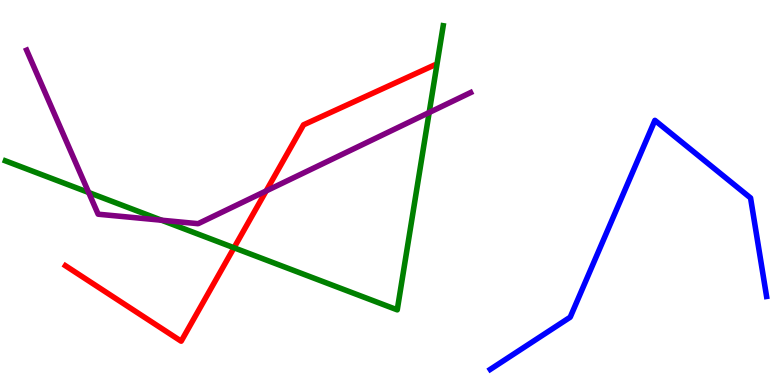[{'lines': ['blue', 'red'], 'intersections': []}, {'lines': ['green', 'red'], 'intersections': [{'x': 3.02, 'y': 3.56}]}, {'lines': ['purple', 'red'], 'intersections': [{'x': 3.43, 'y': 5.04}]}, {'lines': ['blue', 'green'], 'intersections': []}, {'lines': ['blue', 'purple'], 'intersections': []}, {'lines': ['green', 'purple'], 'intersections': [{'x': 1.14, 'y': 5.0}, {'x': 2.08, 'y': 4.28}, {'x': 5.54, 'y': 7.08}]}]